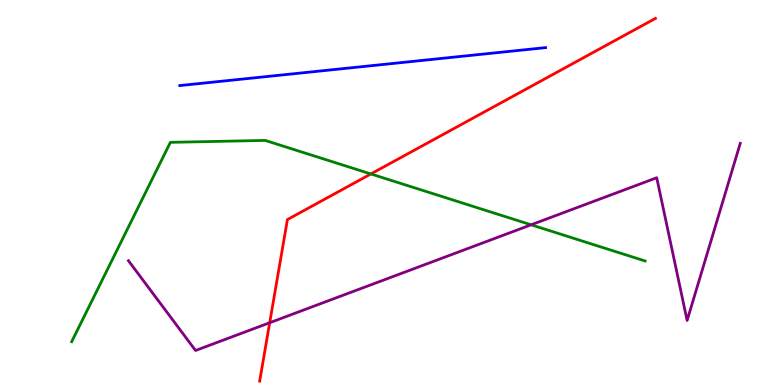[{'lines': ['blue', 'red'], 'intersections': []}, {'lines': ['green', 'red'], 'intersections': [{'x': 4.79, 'y': 5.48}]}, {'lines': ['purple', 'red'], 'intersections': [{'x': 3.48, 'y': 1.62}]}, {'lines': ['blue', 'green'], 'intersections': []}, {'lines': ['blue', 'purple'], 'intersections': []}, {'lines': ['green', 'purple'], 'intersections': [{'x': 6.85, 'y': 4.16}]}]